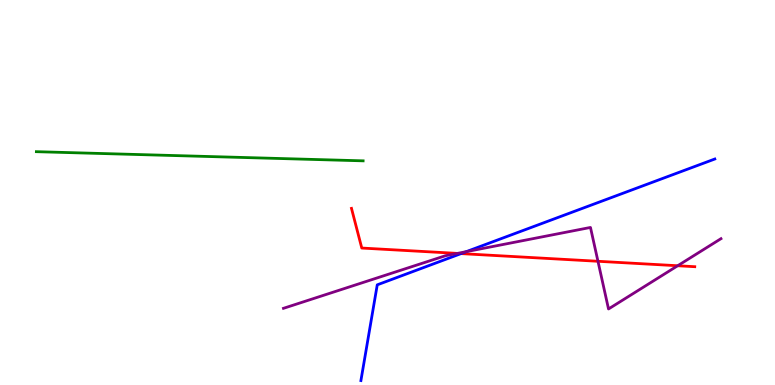[{'lines': ['blue', 'red'], 'intersections': [{'x': 5.95, 'y': 3.41}]}, {'lines': ['green', 'red'], 'intersections': []}, {'lines': ['purple', 'red'], 'intersections': [{'x': 5.9, 'y': 3.42}, {'x': 7.72, 'y': 3.21}, {'x': 8.74, 'y': 3.1}]}, {'lines': ['blue', 'green'], 'intersections': []}, {'lines': ['blue', 'purple'], 'intersections': [{'x': 6.02, 'y': 3.46}]}, {'lines': ['green', 'purple'], 'intersections': []}]